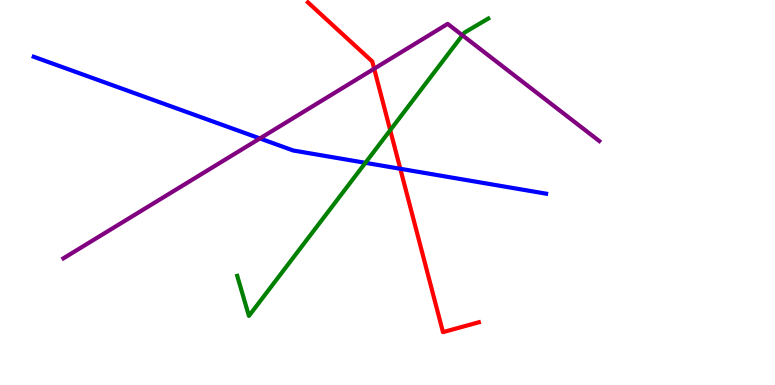[{'lines': ['blue', 'red'], 'intersections': [{'x': 5.17, 'y': 5.62}]}, {'lines': ['green', 'red'], 'intersections': [{'x': 5.04, 'y': 6.62}]}, {'lines': ['purple', 'red'], 'intersections': [{'x': 4.83, 'y': 8.21}]}, {'lines': ['blue', 'green'], 'intersections': [{'x': 4.71, 'y': 5.77}]}, {'lines': ['blue', 'purple'], 'intersections': [{'x': 3.35, 'y': 6.4}]}, {'lines': ['green', 'purple'], 'intersections': [{'x': 5.97, 'y': 9.08}]}]